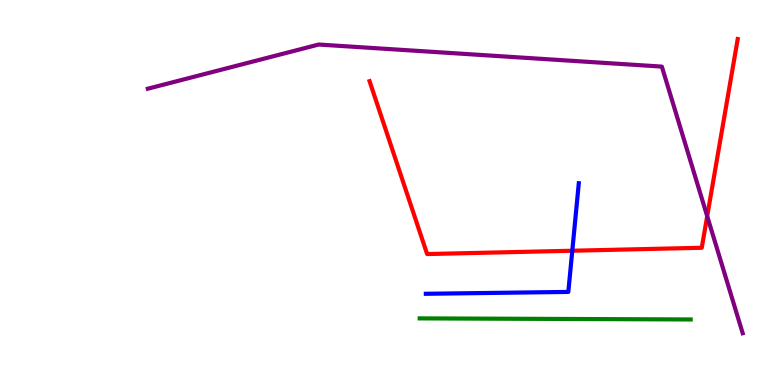[{'lines': ['blue', 'red'], 'intersections': [{'x': 7.38, 'y': 3.49}]}, {'lines': ['green', 'red'], 'intersections': []}, {'lines': ['purple', 'red'], 'intersections': [{'x': 9.13, 'y': 4.39}]}, {'lines': ['blue', 'green'], 'intersections': []}, {'lines': ['blue', 'purple'], 'intersections': []}, {'lines': ['green', 'purple'], 'intersections': []}]